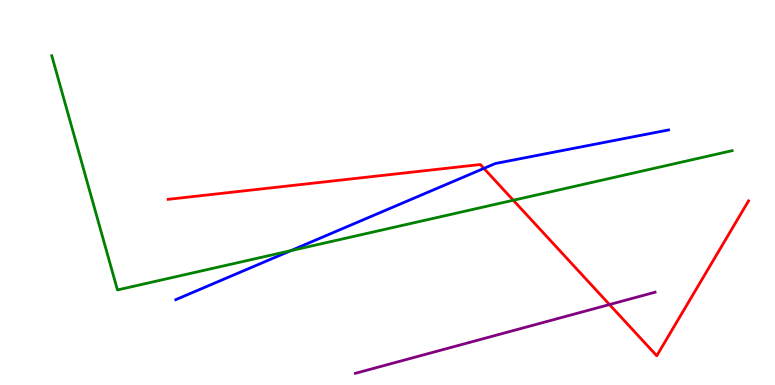[{'lines': ['blue', 'red'], 'intersections': [{'x': 6.24, 'y': 5.63}]}, {'lines': ['green', 'red'], 'intersections': [{'x': 6.62, 'y': 4.8}]}, {'lines': ['purple', 'red'], 'intersections': [{'x': 7.86, 'y': 2.09}]}, {'lines': ['blue', 'green'], 'intersections': [{'x': 3.75, 'y': 3.49}]}, {'lines': ['blue', 'purple'], 'intersections': []}, {'lines': ['green', 'purple'], 'intersections': []}]